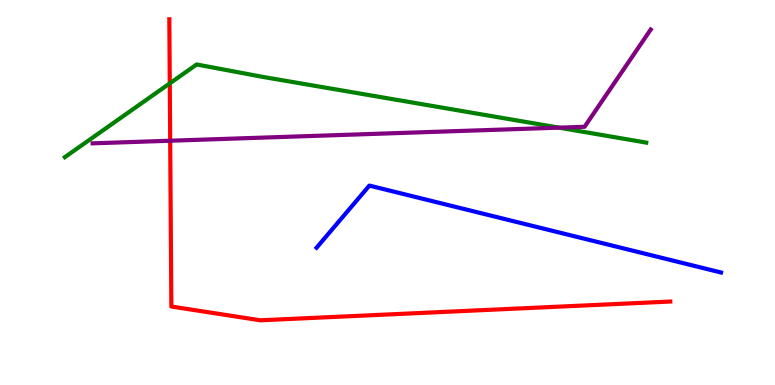[{'lines': ['blue', 'red'], 'intersections': []}, {'lines': ['green', 'red'], 'intersections': [{'x': 2.19, 'y': 7.83}]}, {'lines': ['purple', 'red'], 'intersections': [{'x': 2.2, 'y': 6.34}]}, {'lines': ['blue', 'green'], 'intersections': []}, {'lines': ['blue', 'purple'], 'intersections': []}, {'lines': ['green', 'purple'], 'intersections': [{'x': 7.21, 'y': 6.68}]}]